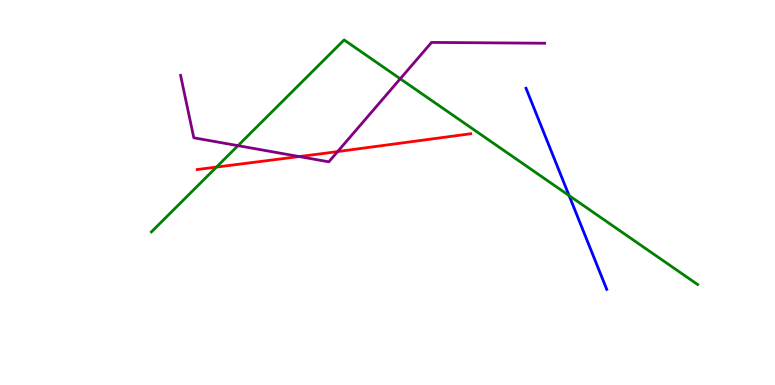[{'lines': ['blue', 'red'], 'intersections': []}, {'lines': ['green', 'red'], 'intersections': [{'x': 2.79, 'y': 5.66}]}, {'lines': ['purple', 'red'], 'intersections': [{'x': 3.86, 'y': 5.93}, {'x': 4.36, 'y': 6.06}]}, {'lines': ['blue', 'green'], 'intersections': [{'x': 7.34, 'y': 4.92}]}, {'lines': ['blue', 'purple'], 'intersections': []}, {'lines': ['green', 'purple'], 'intersections': [{'x': 3.07, 'y': 6.22}, {'x': 5.16, 'y': 7.95}]}]